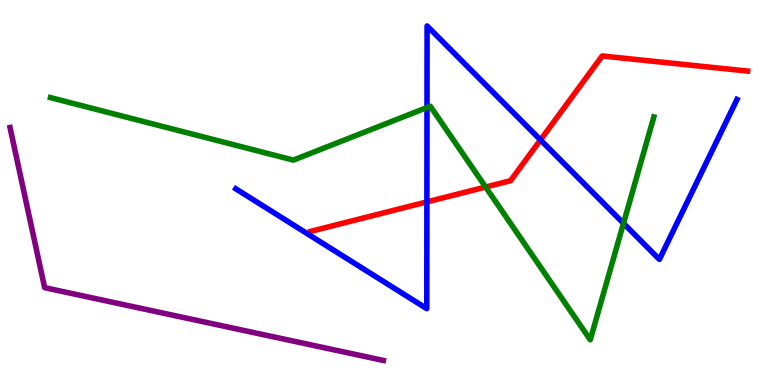[{'lines': ['blue', 'red'], 'intersections': [{'x': 5.51, 'y': 4.76}, {'x': 6.97, 'y': 6.37}]}, {'lines': ['green', 'red'], 'intersections': [{'x': 6.27, 'y': 5.14}]}, {'lines': ['purple', 'red'], 'intersections': []}, {'lines': ['blue', 'green'], 'intersections': [{'x': 5.51, 'y': 7.21}, {'x': 8.05, 'y': 4.2}]}, {'lines': ['blue', 'purple'], 'intersections': []}, {'lines': ['green', 'purple'], 'intersections': []}]